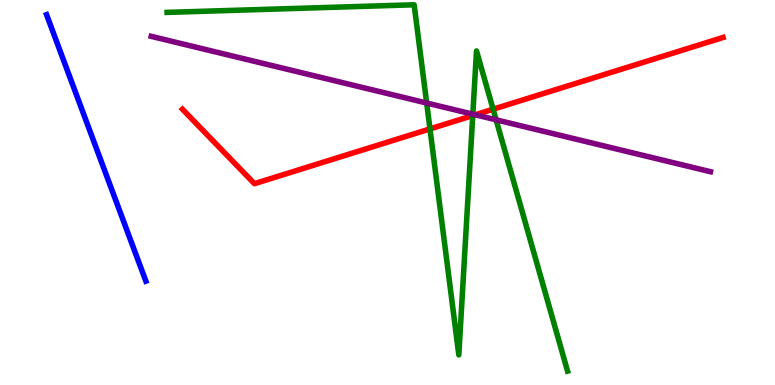[{'lines': ['blue', 'red'], 'intersections': []}, {'lines': ['green', 'red'], 'intersections': [{'x': 5.55, 'y': 6.65}, {'x': 6.1, 'y': 7.0}, {'x': 6.36, 'y': 7.16}]}, {'lines': ['purple', 'red'], 'intersections': [{'x': 6.13, 'y': 7.02}]}, {'lines': ['blue', 'green'], 'intersections': []}, {'lines': ['blue', 'purple'], 'intersections': []}, {'lines': ['green', 'purple'], 'intersections': [{'x': 5.51, 'y': 7.32}, {'x': 6.1, 'y': 7.03}, {'x': 6.4, 'y': 6.89}]}]